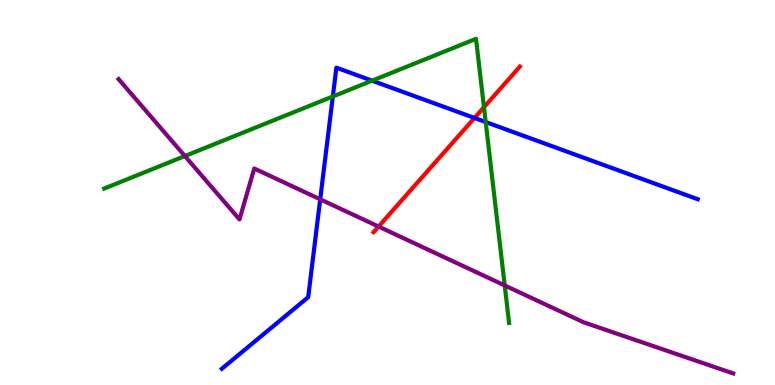[{'lines': ['blue', 'red'], 'intersections': [{'x': 6.12, 'y': 6.94}]}, {'lines': ['green', 'red'], 'intersections': [{'x': 6.24, 'y': 7.22}]}, {'lines': ['purple', 'red'], 'intersections': [{'x': 4.88, 'y': 4.12}]}, {'lines': ['blue', 'green'], 'intersections': [{'x': 4.29, 'y': 7.49}, {'x': 4.8, 'y': 7.9}, {'x': 6.27, 'y': 6.83}]}, {'lines': ['blue', 'purple'], 'intersections': [{'x': 4.13, 'y': 4.82}]}, {'lines': ['green', 'purple'], 'intersections': [{'x': 2.39, 'y': 5.95}, {'x': 6.51, 'y': 2.59}]}]